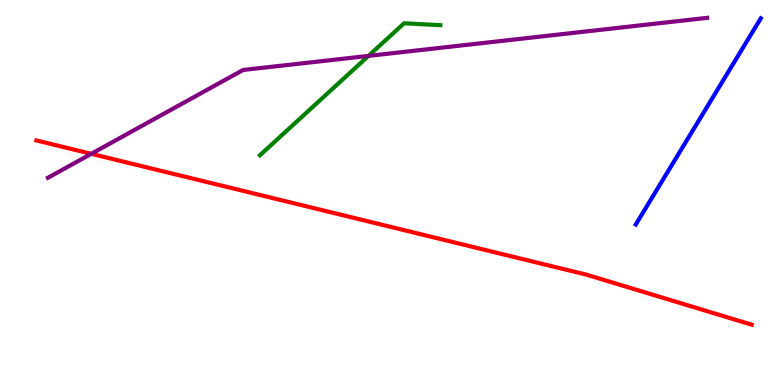[{'lines': ['blue', 'red'], 'intersections': []}, {'lines': ['green', 'red'], 'intersections': []}, {'lines': ['purple', 'red'], 'intersections': [{'x': 1.18, 'y': 6.0}]}, {'lines': ['blue', 'green'], 'intersections': []}, {'lines': ['blue', 'purple'], 'intersections': []}, {'lines': ['green', 'purple'], 'intersections': [{'x': 4.75, 'y': 8.55}]}]